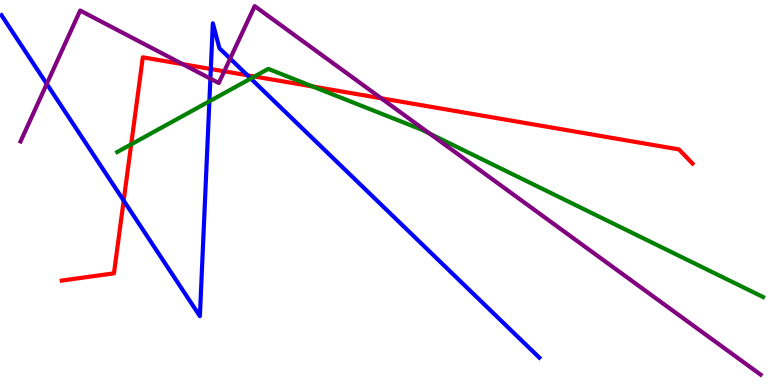[{'lines': ['blue', 'red'], 'intersections': [{'x': 1.6, 'y': 4.79}, {'x': 2.72, 'y': 8.21}, {'x': 3.19, 'y': 8.04}]}, {'lines': ['green', 'red'], 'intersections': [{'x': 1.69, 'y': 6.25}, {'x': 3.28, 'y': 8.01}, {'x': 4.04, 'y': 7.75}]}, {'lines': ['purple', 'red'], 'intersections': [{'x': 2.36, 'y': 8.33}, {'x': 2.89, 'y': 8.15}, {'x': 4.92, 'y': 7.45}]}, {'lines': ['blue', 'green'], 'intersections': [{'x': 2.7, 'y': 7.37}, {'x': 3.24, 'y': 7.96}]}, {'lines': ['blue', 'purple'], 'intersections': [{'x': 0.603, 'y': 7.82}, {'x': 2.71, 'y': 7.96}, {'x': 2.97, 'y': 8.48}]}, {'lines': ['green', 'purple'], 'intersections': [{'x': 5.54, 'y': 6.53}]}]